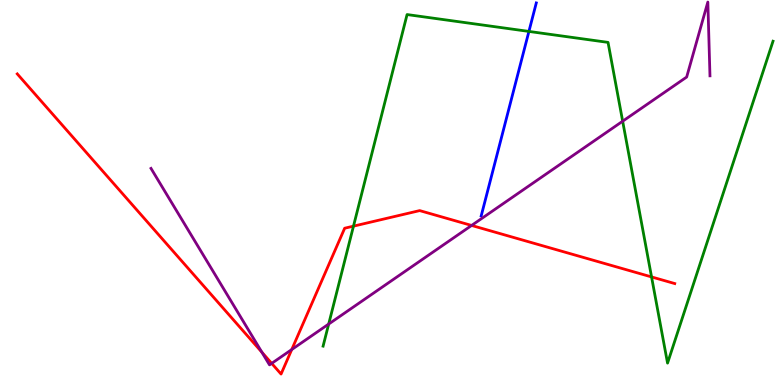[{'lines': ['blue', 'red'], 'intersections': []}, {'lines': ['green', 'red'], 'intersections': [{'x': 4.56, 'y': 4.13}, {'x': 8.41, 'y': 2.81}]}, {'lines': ['purple', 'red'], 'intersections': [{'x': 3.38, 'y': 0.851}, {'x': 3.51, 'y': 0.561}, {'x': 3.76, 'y': 0.921}, {'x': 6.09, 'y': 4.14}]}, {'lines': ['blue', 'green'], 'intersections': [{'x': 6.82, 'y': 9.18}]}, {'lines': ['blue', 'purple'], 'intersections': []}, {'lines': ['green', 'purple'], 'intersections': [{'x': 4.24, 'y': 1.58}, {'x': 8.03, 'y': 6.85}]}]